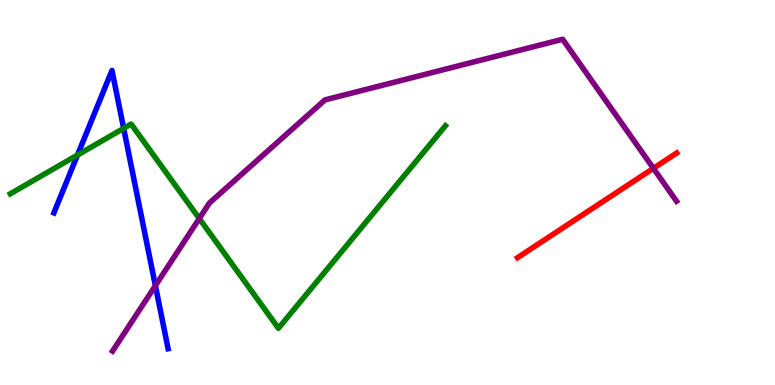[{'lines': ['blue', 'red'], 'intersections': []}, {'lines': ['green', 'red'], 'intersections': []}, {'lines': ['purple', 'red'], 'intersections': [{'x': 8.43, 'y': 5.63}]}, {'lines': ['blue', 'green'], 'intersections': [{'x': 1.0, 'y': 5.97}, {'x': 1.6, 'y': 6.67}]}, {'lines': ['blue', 'purple'], 'intersections': [{'x': 2.0, 'y': 2.58}]}, {'lines': ['green', 'purple'], 'intersections': [{'x': 2.57, 'y': 4.32}]}]